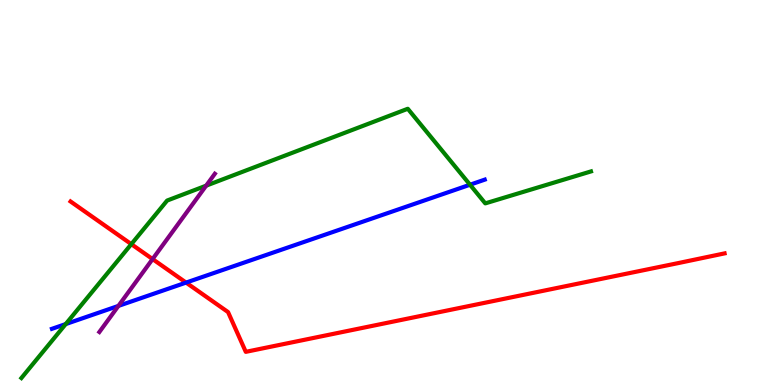[{'lines': ['blue', 'red'], 'intersections': [{'x': 2.4, 'y': 2.66}]}, {'lines': ['green', 'red'], 'intersections': [{'x': 1.69, 'y': 3.66}]}, {'lines': ['purple', 'red'], 'intersections': [{'x': 1.97, 'y': 3.27}]}, {'lines': ['blue', 'green'], 'intersections': [{'x': 0.848, 'y': 1.58}, {'x': 6.06, 'y': 5.2}]}, {'lines': ['blue', 'purple'], 'intersections': [{'x': 1.53, 'y': 2.05}]}, {'lines': ['green', 'purple'], 'intersections': [{'x': 2.66, 'y': 5.18}]}]